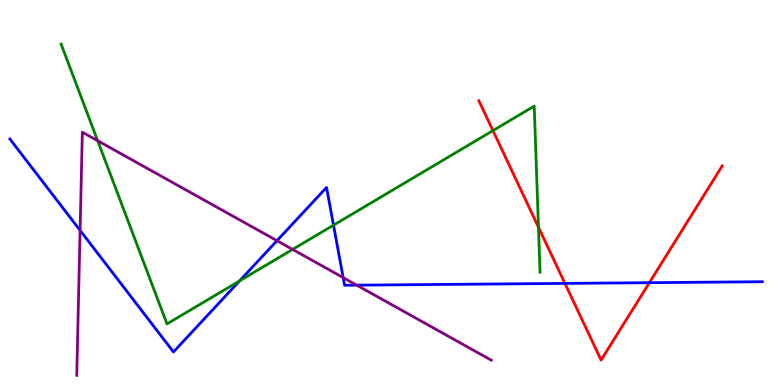[{'lines': ['blue', 'red'], 'intersections': [{'x': 7.29, 'y': 2.64}, {'x': 8.38, 'y': 2.66}]}, {'lines': ['green', 'red'], 'intersections': [{'x': 6.36, 'y': 6.61}, {'x': 6.95, 'y': 4.1}]}, {'lines': ['purple', 'red'], 'intersections': []}, {'lines': ['blue', 'green'], 'intersections': [{'x': 3.09, 'y': 2.7}, {'x': 4.3, 'y': 4.15}]}, {'lines': ['blue', 'purple'], 'intersections': [{'x': 1.03, 'y': 4.02}, {'x': 3.57, 'y': 3.75}, {'x': 4.43, 'y': 2.79}, {'x': 4.6, 'y': 2.59}]}, {'lines': ['green', 'purple'], 'intersections': [{'x': 1.26, 'y': 6.34}, {'x': 3.78, 'y': 3.52}]}]